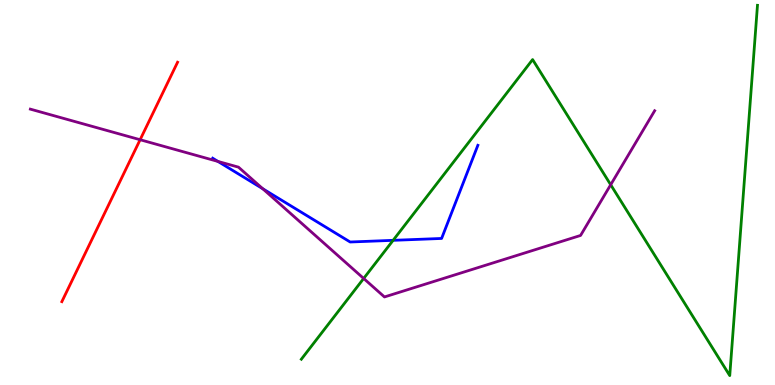[{'lines': ['blue', 'red'], 'intersections': []}, {'lines': ['green', 'red'], 'intersections': []}, {'lines': ['purple', 'red'], 'intersections': [{'x': 1.81, 'y': 6.37}]}, {'lines': ['blue', 'green'], 'intersections': [{'x': 5.07, 'y': 3.76}]}, {'lines': ['blue', 'purple'], 'intersections': [{'x': 2.81, 'y': 5.81}, {'x': 3.39, 'y': 5.1}]}, {'lines': ['green', 'purple'], 'intersections': [{'x': 4.69, 'y': 2.77}, {'x': 7.88, 'y': 5.2}]}]